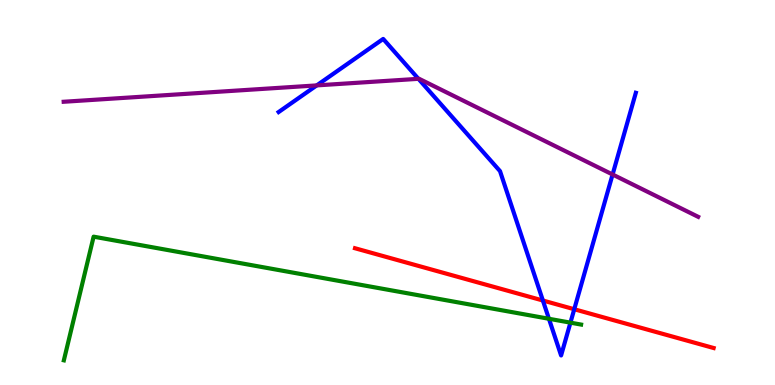[{'lines': ['blue', 'red'], 'intersections': [{'x': 7.0, 'y': 2.19}, {'x': 7.41, 'y': 1.97}]}, {'lines': ['green', 'red'], 'intersections': []}, {'lines': ['purple', 'red'], 'intersections': []}, {'lines': ['blue', 'green'], 'intersections': [{'x': 7.08, 'y': 1.72}, {'x': 7.36, 'y': 1.62}]}, {'lines': ['blue', 'purple'], 'intersections': [{'x': 4.09, 'y': 7.78}, {'x': 5.4, 'y': 7.95}, {'x': 7.9, 'y': 5.47}]}, {'lines': ['green', 'purple'], 'intersections': []}]